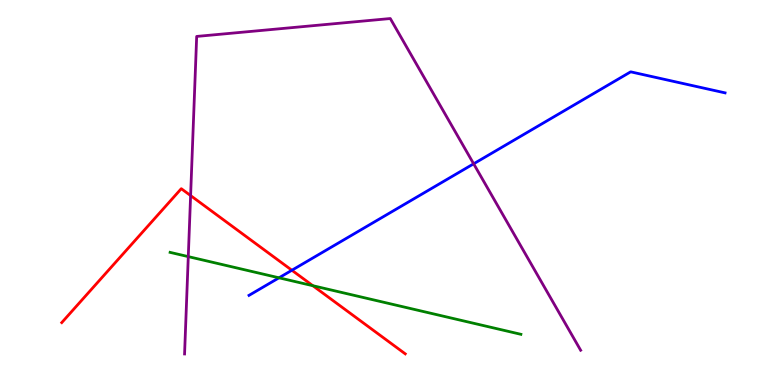[{'lines': ['blue', 'red'], 'intersections': [{'x': 3.77, 'y': 2.98}]}, {'lines': ['green', 'red'], 'intersections': [{'x': 4.04, 'y': 2.58}]}, {'lines': ['purple', 'red'], 'intersections': [{'x': 2.46, 'y': 4.92}]}, {'lines': ['blue', 'green'], 'intersections': [{'x': 3.6, 'y': 2.78}]}, {'lines': ['blue', 'purple'], 'intersections': [{'x': 6.11, 'y': 5.75}]}, {'lines': ['green', 'purple'], 'intersections': [{'x': 2.43, 'y': 3.33}]}]